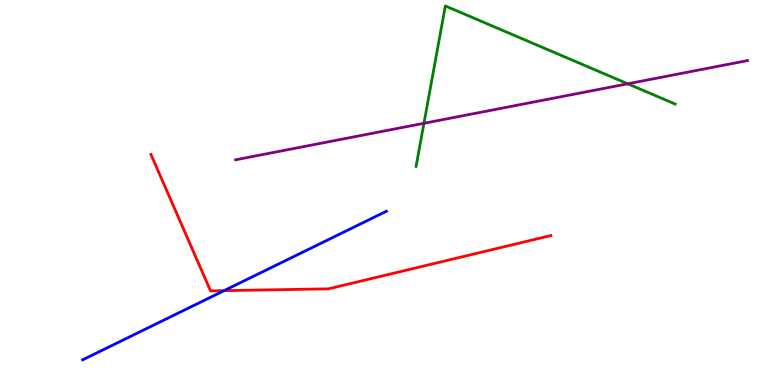[{'lines': ['blue', 'red'], 'intersections': [{'x': 2.89, 'y': 2.45}]}, {'lines': ['green', 'red'], 'intersections': []}, {'lines': ['purple', 'red'], 'intersections': []}, {'lines': ['blue', 'green'], 'intersections': []}, {'lines': ['blue', 'purple'], 'intersections': []}, {'lines': ['green', 'purple'], 'intersections': [{'x': 5.47, 'y': 6.8}, {'x': 8.1, 'y': 7.82}]}]